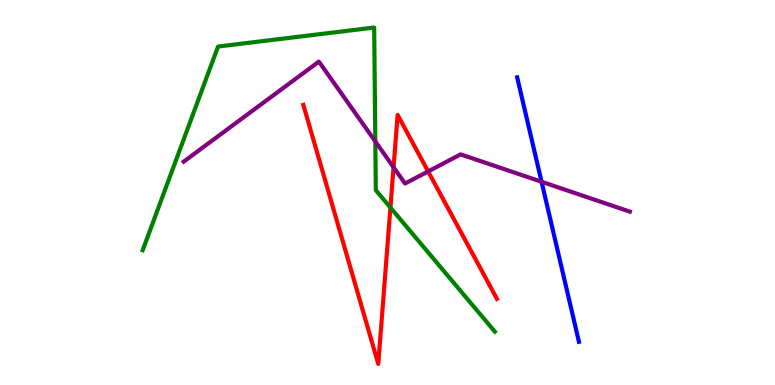[{'lines': ['blue', 'red'], 'intersections': []}, {'lines': ['green', 'red'], 'intersections': [{'x': 5.04, 'y': 4.61}]}, {'lines': ['purple', 'red'], 'intersections': [{'x': 5.08, 'y': 5.66}, {'x': 5.52, 'y': 5.55}]}, {'lines': ['blue', 'green'], 'intersections': []}, {'lines': ['blue', 'purple'], 'intersections': [{'x': 6.99, 'y': 5.28}]}, {'lines': ['green', 'purple'], 'intersections': [{'x': 4.84, 'y': 6.33}]}]